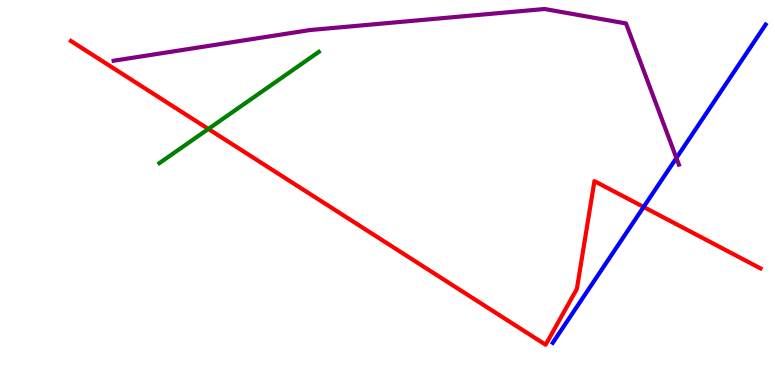[{'lines': ['blue', 'red'], 'intersections': [{'x': 8.3, 'y': 4.62}]}, {'lines': ['green', 'red'], 'intersections': [{'x': 2.69, 'y': 6.65}]}, {'lines': ['purple', 'red'], 'intersections': []}, {'lines': ['blue', 'green'], 'intersections': []}, {'lines': ['blue', 'purple'], 'intersections': [{'x': 8.73, 'y': 5.9}]}, {'lines': ['green', 'purple'], 'intersections': []}]